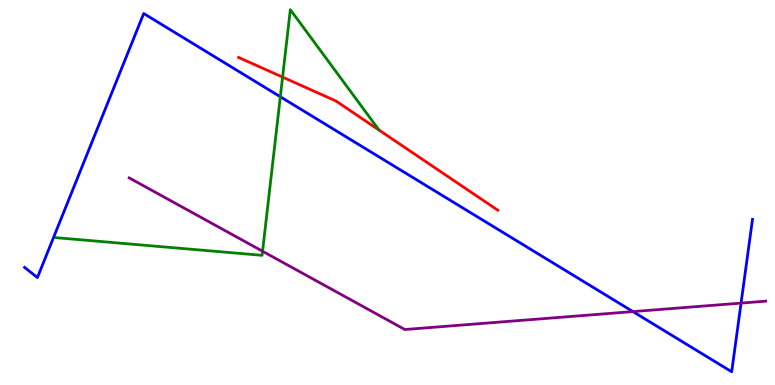[{'lines': ['blue', 'red'], 'intersections': []}, {'lines': ['green', 'red'], 'intersections': [{'x': 3.65, 'y': 8.0}]}, {'lines': ['purple', 'red'], 'intersections': []}, {'lines': ['blue', 'green'], 'intersections': [{'x': 3.62, 'y': 7.49}]}, {'lines': ['blue', 'purple'], 'intersections': [{'x': 8.17, 'y': 1.91}, {'x': 9.56, 'y': 2.13}]}, {'lines': ['green', 'purple'], 'intersections': [{'x': 3.39, 'y': 3.47}]}]